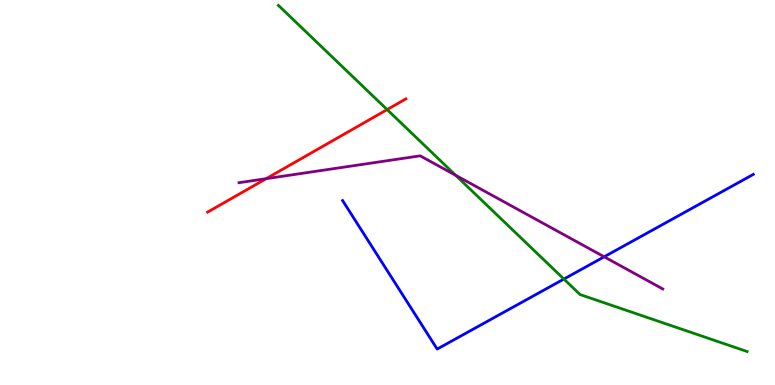[{'lines': ['blue', 'red'], 'intersections': []}, {'lines': ['green', 'red'], 'intersections': [{'x': 5.0, 'y': 7.15}]}, {'lines': ['purple', 'red'], 'intersections': [{'x': 3.43, 'y': 5.36}]}, {'lines': ['blue', 'green'], 'intersections': [{'x': 7.28, 'y': 2.75}]}, {'lines': ['blue', 'purple'], 'intersections': [{'x': 7.8, 'y': 3.33}]}, {'lines': ['green', 'purple'], 'intersections': [{'x': 5.88, 'y': 5.45}]}]